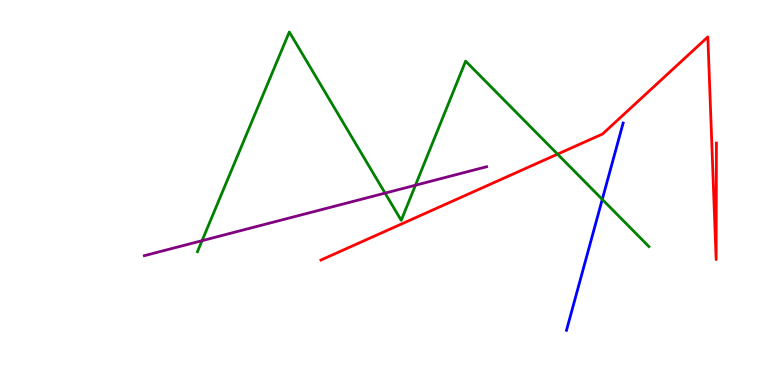[{'lines': ['blue', 'red'], 'intersections': []}, {'lines': ['green', 'red'], 'intersections': [{'x': 7.19, 'y': 6.0}]}, {'lines': ['purple', 'red'], 'intersections': []}, {'lines': ['blue', 'green'], 'intersections': [{'x': 7.77, 'y': 4.82}]}, {'lines': ['blue', 'purple'], 'intersections': []}, {'lines': ['green', 'purple'], 'intersections': [{'x': 2.61, 'y': 3.75}, {'x': 4.97, 'y': 4.98}, {'x': 5.36, 'y': 5.19}]}]